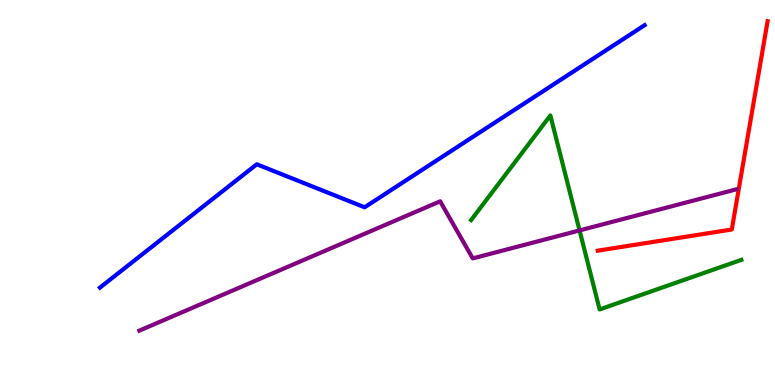[{'lines': ['blue', 'red'], 'intersections': []}, {'lines': ['green', 'red'], 'intersections': []}, {'lines': ['purple', 'red'], 'intersections': []}, {'lines': ['blue', 'green'], 'intersections': []}, {'lines': ['blue', 'purple'], 'intersections': []}, {'lines': ['green', 'purple'], 'intersections': [{'x': 7.48, 'y': 4.02}]}]